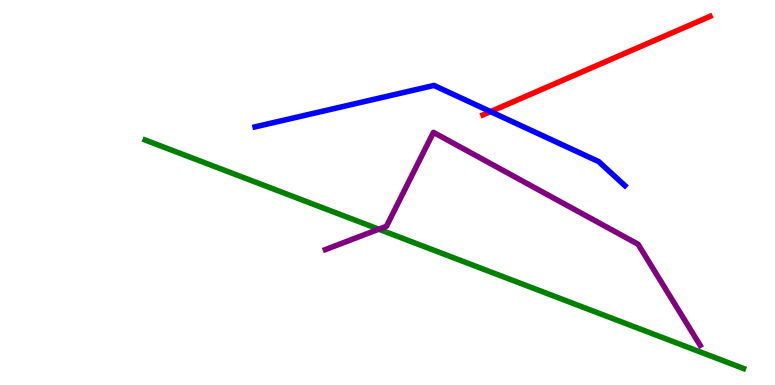[{'lines': ['blue', 'red'], 'intersections': [{'x': 6.33, 'y': 7.1}]}, {'lines': ['green', 'red'], 'intersections': []}, {'lines': ['purple', 'red'], 'intersections': []}, {'lines': ['blue', 'green'], 'intersections': []}, {'lines': ['blue', 'purple'], 'intersections': []}, {'lines': ['green', 'purple'], 'intersections': [{'x': 4.89, 'y': 4.05}]}]